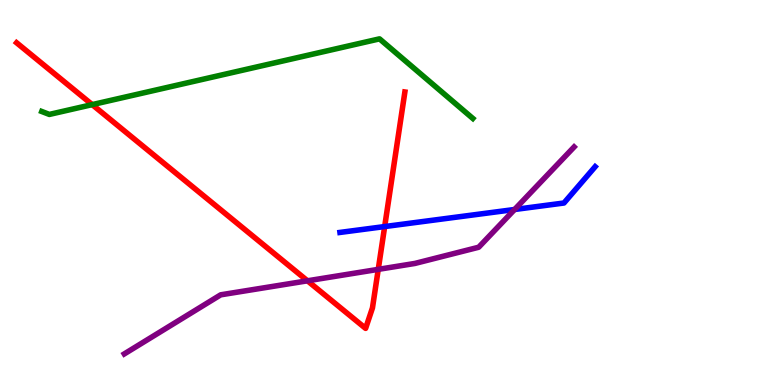[{'lines': ['blue', 'red'], 'intersections': [{'x': 4.96, 'y': 4.12}]}, {'lines': ['green', 'red'], 'intersections': [{'x': 1.19, 'y': 7.28}]}, {'lines': ['purple', 'red'], 'intersections': [{'x': 3.97, 'y': 2.71}, {'x': 4.88, 'y': 3.0}]}, {'lines': ['blue', 'green'], 'intersections': []}, {'lines': ['blue', 'purple'], 'intersections': [{'x': 6.64, 'y': 4.56}]}, {'lines': ['green', 'purple'], 'intersections': []}]